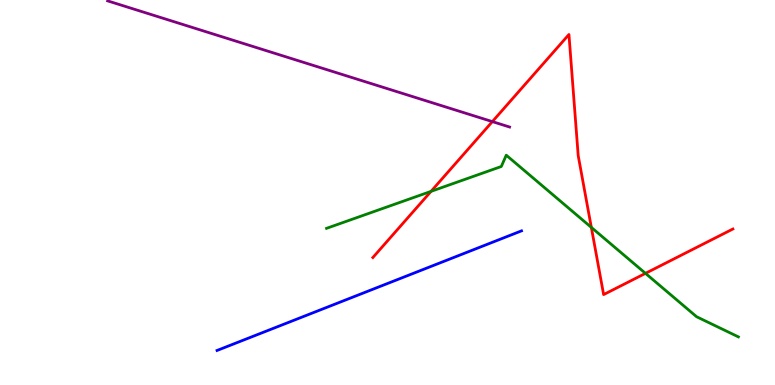[{'lines': ['blue', 'red'], 'intersections': []}, {'lines': ['green', 'red'], 'intersections': [{'x': 5.56, 'y': 5.03}, {'x': 7.63, 'y': 4.09}, {'x': 8.33, 'y': 2.9}]}, {'lines': ['purple', 'red'], 'intersections': [{'x': 6.35, 'y': 6.84}]}, {'lines': ['blue', 'green'], 'intersections': []}, {'lines': ['blue', 'purple'], 'intersections': []}, {'lines': ['green', 'purple'], 'intersections': []}]